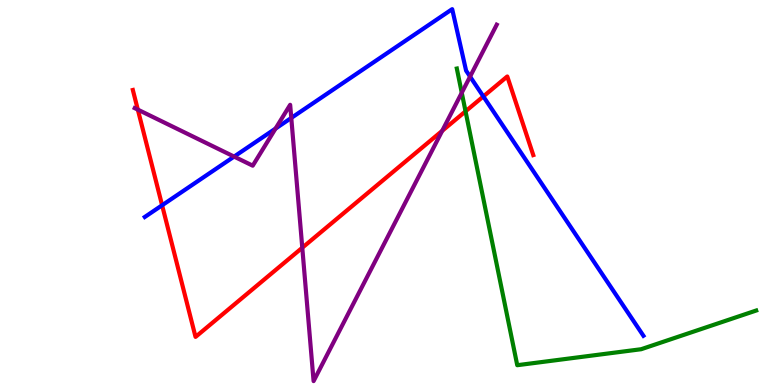[{'lines': ['blue', 'red'], 'intersections': [{'x': 2.09, 'y': 4.67}, {'x': 6.24, 'y': 7.49}]}, {'lines': ['green', 'red'], 'intersections': [{'x': 6.01, 'y': 7.11}]}, {'lines': ['purple', 'red'], 'intersections': [{'x': 1.78, 'y': 7.15}, {'x': 3.9, 'y': 3.57}, {'x': 5.71, 'y': 6.6}]}, {'lines': ['blue', 'green'], 'intersections': []}, {'lines': ['blue', 'purple'], 'intersections': [{'x': 3.02, 'y': 5.93}, {'x': 3.56, 'y': 6.66}, {'x': 3.76, 'y': 6.94}, {'x': 6.07, 'y': 8.01}]}, {'lines': ['green', 'purple'], 'intersections': [{'x': 5.96, 'y': 7.59}]}]